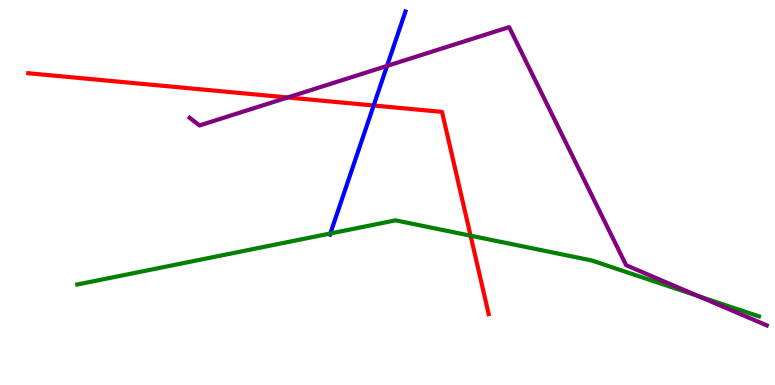[{'lines': ['blue', 'red'], 'intersections': [{'x': 4.82, 'y': 7.26}]}, {'lines': ['green', 'red'], 'intersections': [{'x': 6.07, 'y': 3.88}]}, {'lines': ['purple', 'red'], 'intersections': [{'x': 3.71, 'y': 7.47}]}, {'lines': ['blue', 'green'], 'intersections': [{'x': 4.26, 'y': 3.94}]}, {'lines': ['blue', 'purple'], 'intersections': [{'x': 4.99, 'y': 8.29}]}, {'lines': ['green', 'purple'], 'intersections': [{'x': 9.01, 'y': 2.31}]}]